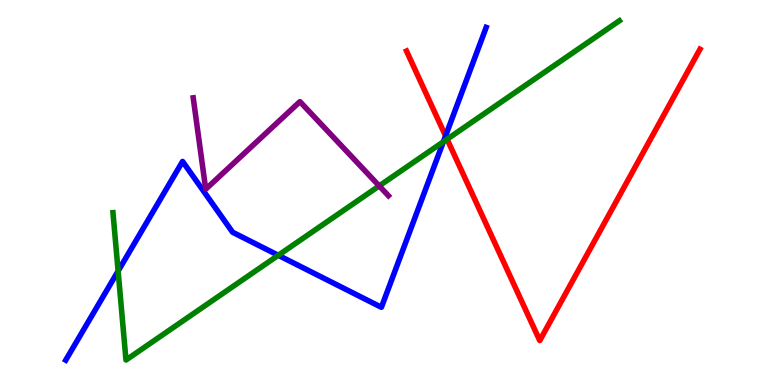[{'lines': ['blue', 'red'], 'intersections': [{'x': 5.75, 'y': 6.47}]}, {'lines': ['green', 'red'], 'intersections': [{'x': 5.77, 'y': 6.38}]}, {'lines': ['purple', 'red'], 'intersections': []}, {'lines': ['blue', 'green'], 'intersections': [{'x': 1.52, 'y': 2.96}, {'x': 3.59, 'y': 3.37}, {'x': 5.72, 'y': 6.32}]}, {'lines': ['blue', 'purple'], 'intersections': []}, {'lines': ['green', 'purple'], 'intersections': [{'x': 4.89, 'y': 5.17}]}]